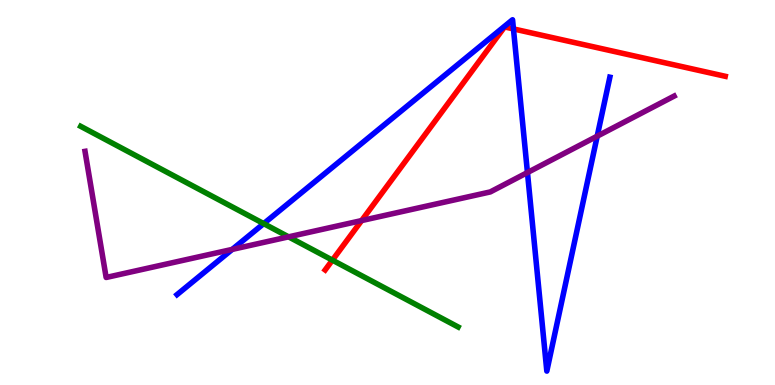[{'lines': ['blue', 'red'], 'intersections': [{'x': 6.63, 'y': 9.25}]}, {'lines': ['green', 'red'], 'intersections': [{'x': 4.29, 'y': 3.24}]}, {'lines': ['purple', 'red'], 'intersections': [{'x': 4.67, 'y': 4.27}]}, {'lines': ['blue', 'green'], 'intersections': [{'x': 3.4, 'y': 4.19}]}, {'lines': ['blue', 'purple'], 'intersections': [{'x': 3.0, 'y': 3.52}, {'x': 6.81, 'y': 5.52}, {'x': 7.71, 'y': 6.46}]}, {'lines': ['green', 'purple'], 'intersections': [{'x': 3.72, 'y': 3.85}]}]